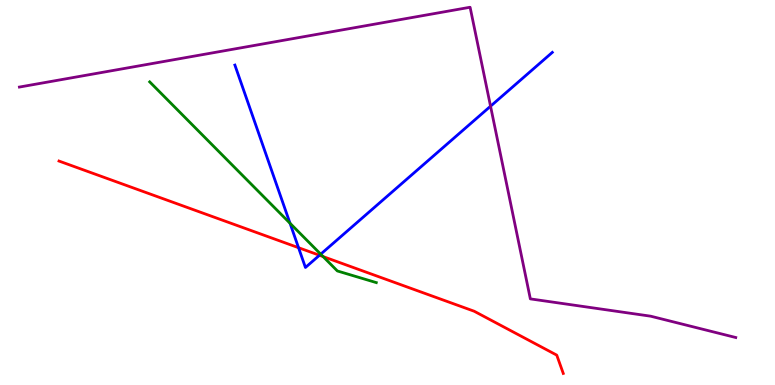[{'lines': ['blue', 'red'], 'intersections': [{'x': 3.85, 'y': 3.57}, {'x': 4.12, 'y': 3.37}]}, {'lines': ['green', 'red'], 'intersections': [{'x': 4.17, 'y': 3.34}]}, {'lines': ['purple', 'red'], 'intersections': []}, {'lines': ['blue', 'green'], 'intersections': [{'x': 3.74, 'y': 4.2}, {'x': 4.14, 'y': 3.4}]}, {'lines': ['blue', 'purple'], 'intersections': [{'x': 6.33, 'y': 7.24}]}, {'lines': ['green', 'purple'], 'intersections': []}]